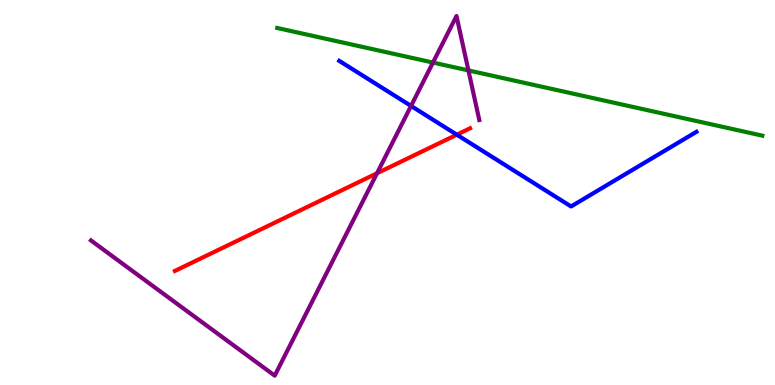[{'lines': ['blue', 'red'], 'intersections': [{'x': 5.89, 'y': 6.5}]}, {'lines': ['green', 'red'], 'intersections': []}, {'lines': ['purple', 'red'], 'intersections': [{'x': 4.86, 'y': 5.5}]}, {'lines': ['blue', 'green'], 'intersections': []}, {'lines': ['blue', 'purple'], 'intersections': [{'x': 5.3, 'y': 7.25}]}, {'lines': ['green', 'purple'], 'intersections': [{'x': 5.59, 'y': 8.38}, {'x': 6.04, 'y': 8.17}]}]